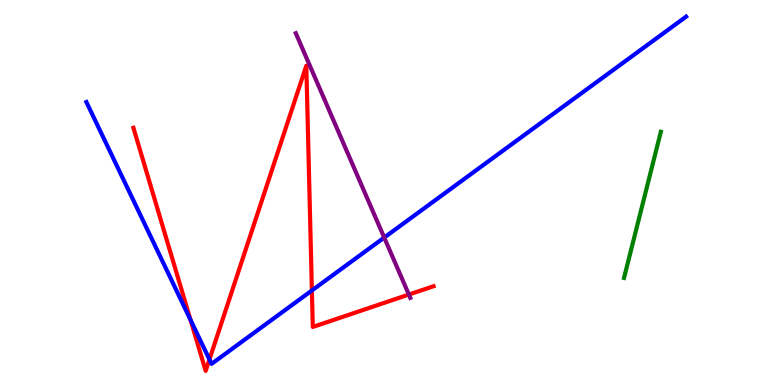[{'lines': ['blue', 'red'], 'intersections': [{'x': 2.46, 'y': 1.69}, {'x': 2.7, 'y': 0.663}, {'x': 4.02, 'y': 2.46}]}, {'lines': ['green', 'red'], 'intersections': []}, {'lines': ['purple', 'red'], 'intersections': [{'x': 5.28, 'y': 2.35}]}, {'lines': ['blue', 'green'], 'intersections': []}, {'lines': ['blue', 'purple'], 'intersections': [{'x': 4.96, 'y': 3.83}]}, {'lines': ['green', 'purple'], 'intersections': []}]